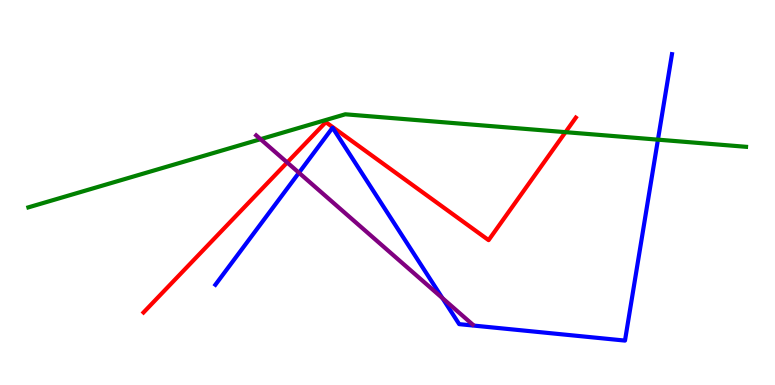[{'lines': ['blue', 'red'], 'intersections': []}, {'lines': ['green', 'red'], 'intersections': [{'x': 7.3, 'y': 6.57}]}, {'lines': ['purple', 'red'], 'intersections': [{'x': 3.71, 'y': 5.78}]}, {'lines': ['blue', 'green'], 'intersections': [{'x': 8.49, 'y': 6.37}]}, {'lines': ['blue', 'purple'], 'intersections': [{'x': 3.86, 'y': 5.51}, {'x': 5.71, 'y': 2.26}]}, {'lines': ['green', 'purple'], 'intersections': [{'x': 3.36, 'y': 6.38}]}]